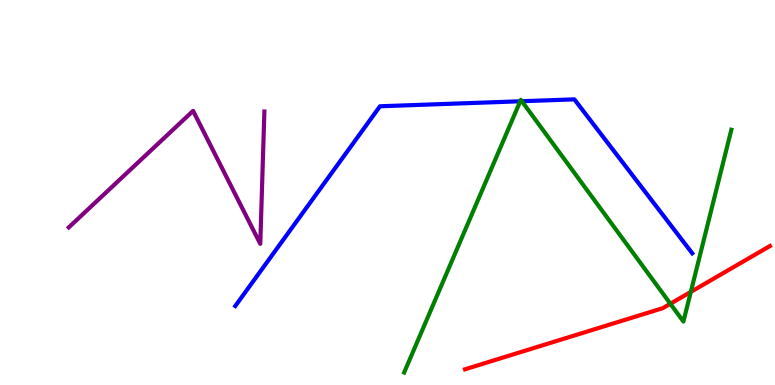[{'lines': ['blue', 'red'], 'intersections': []}, {'lines': ['green', 'red'], 'intersections': [{'x': 8.65, 'y': 2.11}, {'x': 8.91, 'y': 2.42}]}, {'lines': ['purple', 'red'], 'intersections': []}, {'lines': ['blue', 'green'], 'intersections': [{'x': 6.71, 'y': 7.37}, {'x': 6.73, 'y': 7.37}]}, {'lines': ['blue', 'purple'], 'intersections': []}, {'lines': ['green', 'purple'], 'intersections': []}]